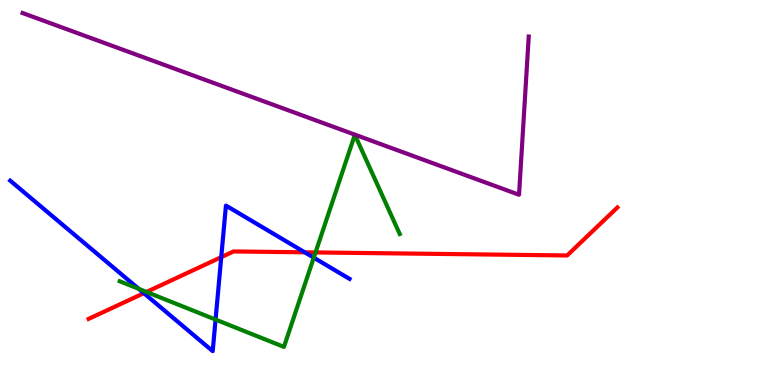[{'lines': ['blue', 'red'], 'intersections': [{'x': 1.86, 'y': 2.39}, {'x': 2.85, 'y': 3.32}, {'x': 3.93, 'y': 3.45}]}, {'lines': ['green', 'red'], 'intersections': [{'x': 1.89, 'y': 2.42}, {'x': 4.07, 'y': 3.44}]}, {'lines': ['purple', 'red'], 'intersections': []}, {'lines': ['blue', 'green'], 'intersections': [{'x': 1.79, 'y': 2.5}, {'x': 2.78, 'y': 1.7}, {'x': 4.05, 'y': 3.31}]}, {'lines': ['blue', 'purple'], 'intersections': []}, {'lines': ['green', 'purple'], 'intersections': []}]